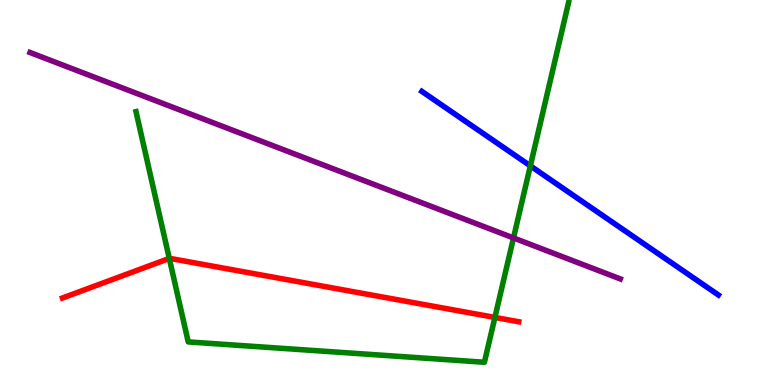[{'lines': ['blue', 'red'], 'intersections': []}, {'lines': ['green', 'red'], 'intersections': [{'x': 2.18, 'y': 3.29}, {'x': 6.39, 'y': 1.75}]}, {'lines': ['purple', 'red'], 'intersections': []}, {'lines': ['blue', 'green'], 'intersections': [{'x': 6.84, 'y': 5.69}]}, {'lines': ['blue', 'purple'], 'intersections': []}, {'lines': ['green', 'purple'], 'intersections': [{'x': 6.63, 'y': 3.82}]}]